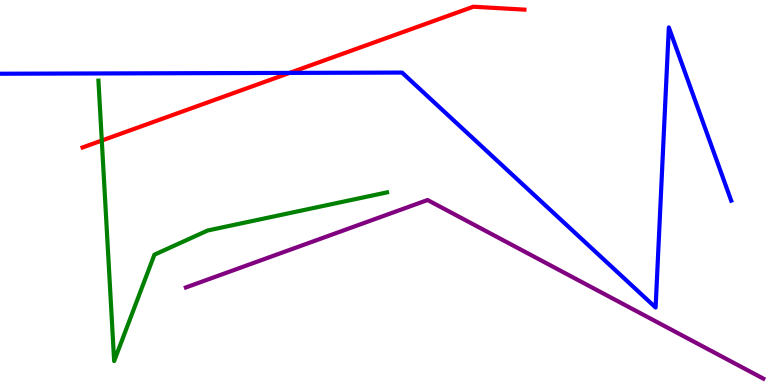[{'lines': ['blue', 'red'], 'intersections': [{'x': 3.74, 'y': 8.11}]}, {'lines': ['green', 'red'], 'intersections': [{'x': 1.31, 'y': 6.35}]}, {'lines': ['purple', 'red'], 'intersections': []}, {'lines': ['blue', 'green'], 'intersections': []}, {'lines': ['blue', 'purple'], 'intersections': []}, {'lines': ['green', 'purple'], 'intersections': []}]